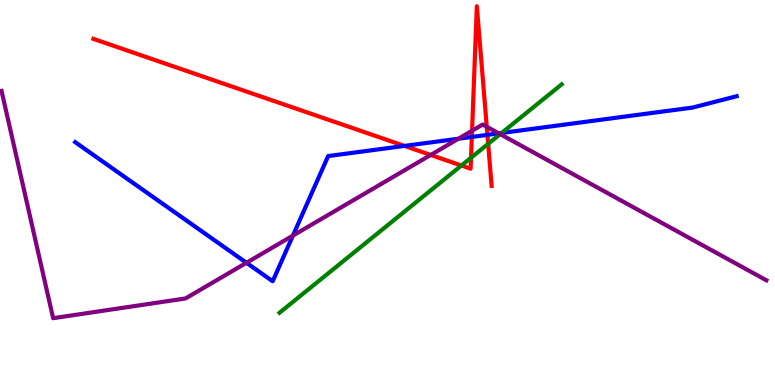[{'lines': ['blue', 'red'], 'intersections': [{'x': 5.22, 'y': 6.21}, {'x': 6.09, 'y': 6.44}, {'x': 6.29, 'y': 6.5}]}, {'lines': ['green', 'red'], 'intersections': [{'x': 5.95, 'y': 5.7}, {'x': 6.08, 'y': 5.9}, {'x': 6.3, 'y': 6.26}]}, {'lines': ['purple', 'red'], 'intersections': [{'x': 5.56, 'y': 5.98}, {'x': 6.09, 'y': 6.6}, {'x': 6.28, 'y': 6.71}]}, {'lines': ['blue', 'green'], 'intersections': [{'x': 6.47, 'y': 6.55}]}, {'lines': ['blue', 'purple'], 'intersections': [{'x': 3.18, 'y': 3.17}, {'x': 3.78, 'y': 3.88}, {'x': 5.92, 'y': 6.4}, {'x': 6.44, 'y': 6.54}]}, {'lines': ['green', 'purple'], 'intersections': [{'x': 6.45, 'y': 6.52}]}]